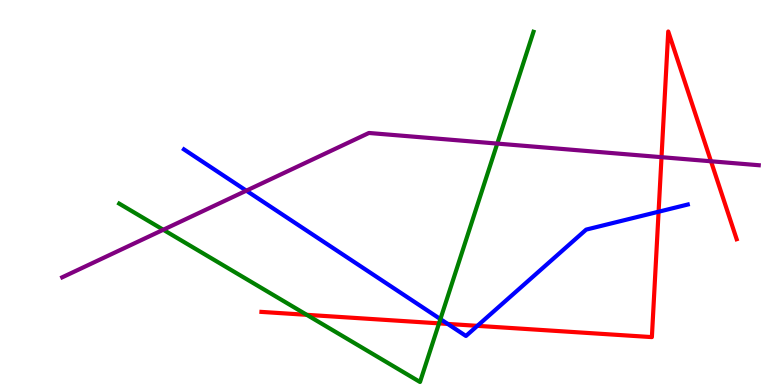[{'lines': ['blue', 'red'], 'intersections': [{'x': 5.78, 'y': 1.59}, {'x': 6.16, 'y': 1.54}, {'x': 8.5, 'y': 4.5}]}, {'lines': ['green', 'red'], 'intersections': [{'x': 3.96, 'y': 1.82}, {'x': 5.66, 'y': 1.6}]}, {'lines': ['purple', 'red'], 'intersections': [{'x': 8.54, 'y': 5.92}, {'x': 9.17, 'y': 5.81}]}, {'lines': ['blue', 'green'], 'intersections': [{'x': 5.68, 'y': 1.71}]}, {'lines': ['blue', 'purple'], 'intersections': [{'x': 3.18, 'y': 5.05}]}, {'lines': ['green', 'purple'], 'intersections': [{'x': 2.11, 'y': 4.03}, {'x': 6.42, 'y': 6.27}]}]